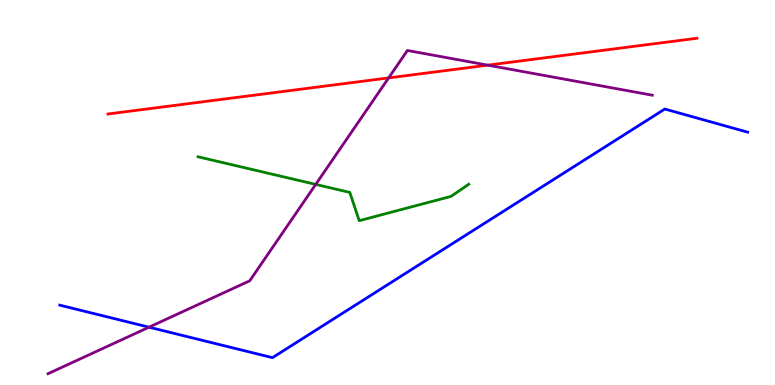[{'lines': ['blue', 'red'], 'intersections': []}, {'lines': ['green', 'red'], 'intersections': []}, {'lines': ['purple', 'red'], 'intersections': [{'x': 5.01, 'y': 7.98}, {'x': 6.29, 'y': 8.31}]}, {'lines': ['blue', 'green'], 'intersections': []}, {'lines': ['blue', 'purple'], 'intersections': [{'x': 1.92, 'y': 1.5}]}, {'lines': ['green', 'purple'], 'intersections': [{'x': 4.07, 'y': 5.21}]}]